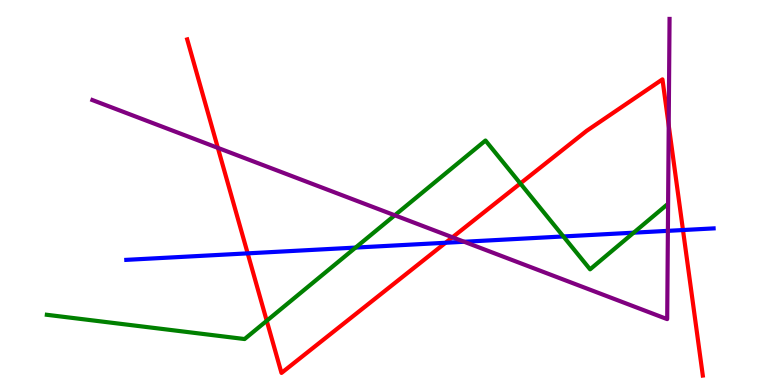[{'lines': ['blue', 'red'], 'intersections': [{'x': 3.2, 'y': 3.42}, {'x': 5.75, 'y': 3.69}, {'x': 8.81, 'y': 4.02}]}, {'lines': ['green', 'red'], 'intersections': [{'x': 3.44, 'y': 1.67}, {'x': 6.71, 'y': 5.24}]}, {'lines': ['purple', 'red'], 'intersections': [{'x': 2.81, 'y': 6.16}, {'x': 5.84, 'y': 3.84}, {'x': 8.63, 'y': 6.74}]}, {'lines': ['blue', 'green'], 'intersections': [{'x': 4.59, 'y': 3.57}, {'x': 7.27, 'y': 3.86}, {'x': 8.18, 'y': 3.96}]}, {'lines': ['blue', 'purple'], 'intersections': [{'x': 5.99, 'y': 3.72}, {'x': 8.62, 'y': 4.0}]}, {'lines': ['green', 'purple'], 'intersections': [{'x': 5.09, 'y': 4.41}]}]